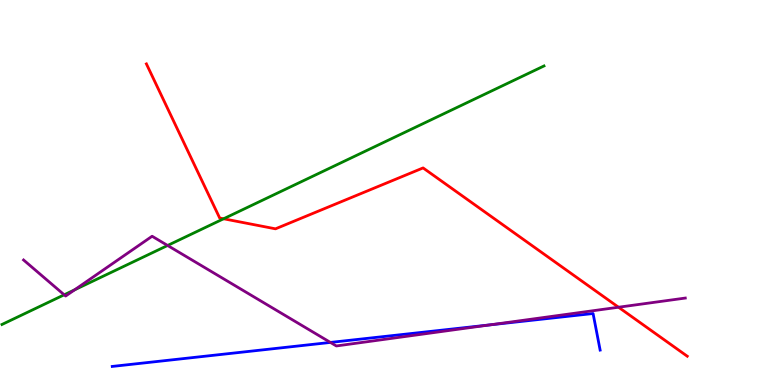[{'lines': ['blue', 'red'], 'intersections': []}, {'lines': ['green', 'red'], 'intersections': [{'x': 2.88, 'y': 4.32}]}, {'lines': ['purple', 'red'], 'intersections': [{'x': 7.98, 'y': 2.02}]}, {'lines': ['blue', 'green'], 'intersections': []}, {'lines': ['blue', 'purple'], 'intersections': [{'x': 4.26, 'y': 1.11}, {'x': 6.32, 'y': 1.56}]}, {'lines': ['green', 'purple'], 'intersections': [{'x': 0.828, 'y': 2.34}, {'x': 0.963, 'y': 2.47}, {'x': 2.16, 'y': 3.62}]}]